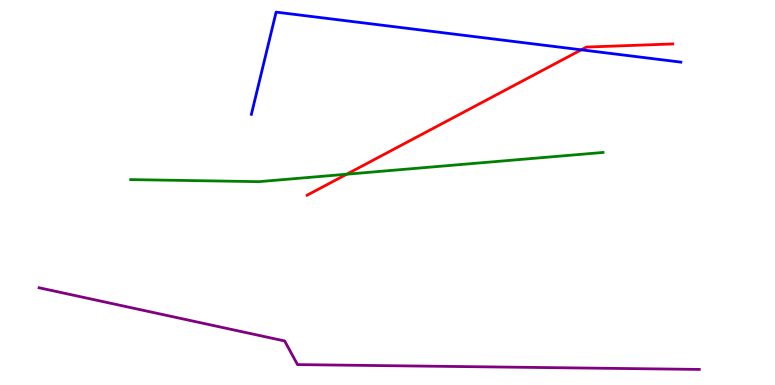[{'lines': ['blue', 'red'], 'intersections': [{'x': 7.5, 'y': 8.71}]}, {'lines': ['green', 'red'], 'intersections': [{'x': 4.47, 'y': 5.48}]}, {'lines': ['purple', 'red'], 'intersections': []}, {'lines': ['blue', 'green'], 'intersections': []}, {'lines': ['blue', 'purple'], 'intersections': []}, {'lines': ['green', 'purple'], 'intersections': []}]